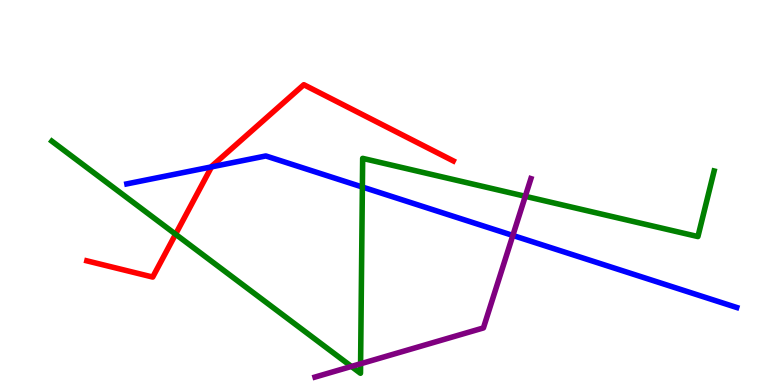[{'lines': ['blue', 'red'], 'intersections': [{'x': 2.73, 'y': 5.67}]}, {'lines': ['green', 'red'], 'intersections': [{'x': 2.27, 'y': 3.92}]}, {'lines': ['purple', 'red'], 'intersections': []}, {'lines': ['blue', 'green'], 'intersections': [{'x': 4.68, 'y': 5.14}]}, {'lines': ['blue', 'purple'], 'intersections': [{'x': 6.62, 'y': 3.88}]}, {'lines': ['green', 'purple'], 'intersections': [{'x': 4.53, 'y': 0.482}, {'x': 4.65, 'y': 0.551}, {'x': 6.78, 'y': 4.9}]}]